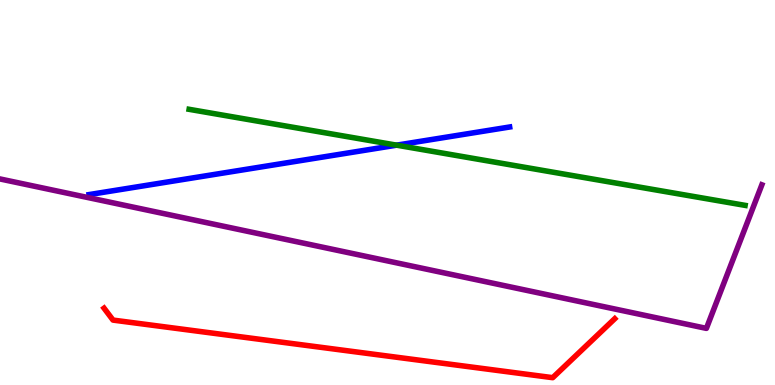[{'lines': ['blue', 'red'], 'intersections': []}, {'lines': ['green', 'red'], 'intersections': []}, {'lines': ['purple', 'red'], 'intersections': []}, {'lines': ['blue', 'green'], 'intersections': [{'x': 5.12, 'y': 6.23}]}, {'lines': ['blue', 'purple'], 'intersections': []}, {'lines': ['green', 'purple'], 'intersections': []}]